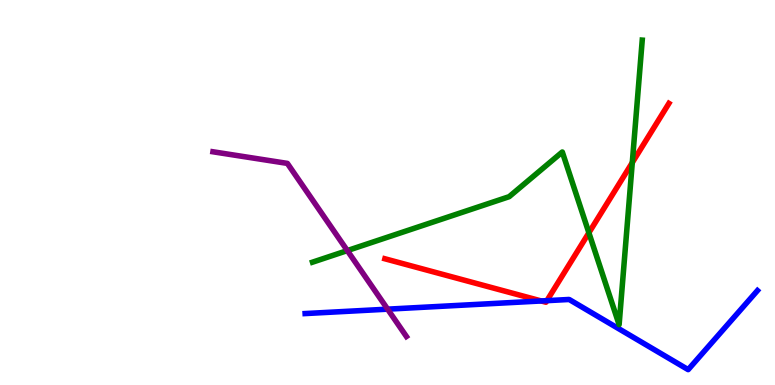[{'lines': ['blue', 'red'], 'intersections': [{'x': 6.98, 'y': 2.18}, {'x': 7.06, 'y': 2.19}]}, {'lines': ['green', 'red'], 'intersections': [{'x': 7.6, 'y': 3.95}, {'x': 8.16, 'y': 5.78}]}, {'lines': ['purple', 'red'], 'intersections': []}, {'lines': ['blue', 'green'], 'intersections': []}, {'lines': ['blue', 'purple'], 'intersections': [{'x': 5.0, 'y': 1.97}]}, {'lines': ['green', 'purple'], 'intersections': [{'x': 4.48, 'y': 3.49}]}]